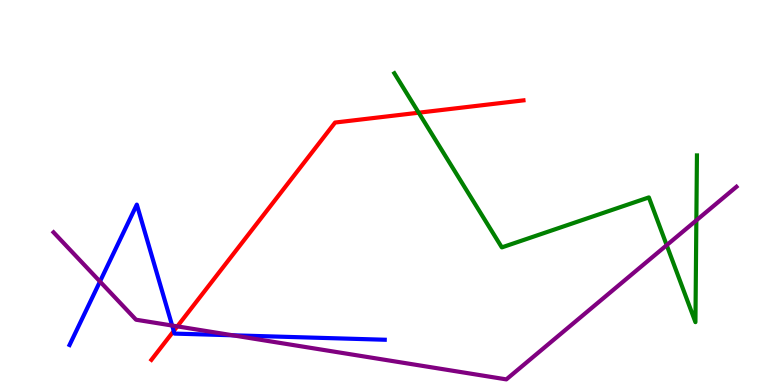[{'lines': ['blue', 'red'], 'intersections': [{'x': 2.24, 'y': 1.4}]}, {'lines': ['green', 'red'], 'intersections': [{'x': 5.4, 'y': 7.07}]}, {'lines': ['purple', 'red'], 'intersections': [{'x': 2.29, 'y': 1.52}]}, {'lines': ['blue', 'green'], 'intersections': []}, {'lines': ['blue', 'purple'], 'intersections': [{'x': 1.29, 'y': 2.69}, {'x': 2.22, 'y': 1.54}, {'x': 3.0, 'y': 1.29}]}, {'lines': ['green', 'purple'], 'intersections': [{'x': 8.6, 'y': 3.63}, {'x': 8.99, 'y': 4.28}]}]